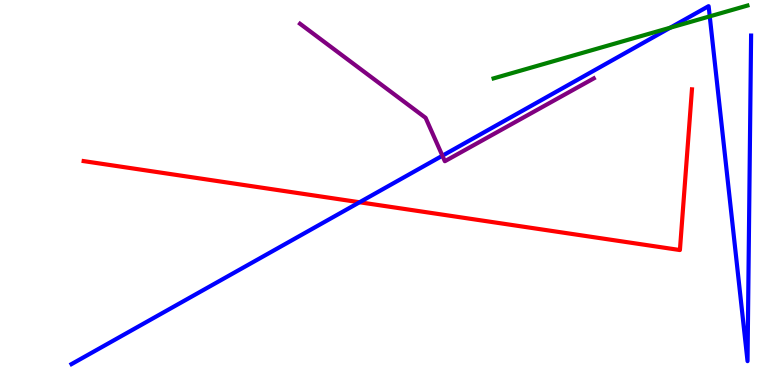[{'lines': ['blue', 'red'], 'intersections': [{'x': 4.64, 'y': 4.75}]}, {'lines': ['green', 'red'], 'intersections': []}, {'lines': ['purple', 'red'], 'intersections': []}, {'lines': ['blue', 'green'], 'intersections': [{'x': 8.65, 'y': 9.28}, {'x': 9.16, 'y': 9.57}]}, {'lines': ['blue', 'purple'], 'intersections': [{'x': 5.71, 'y': 5.96}]}, {'lines': ['green', 'purple'], 'intersections': []}]